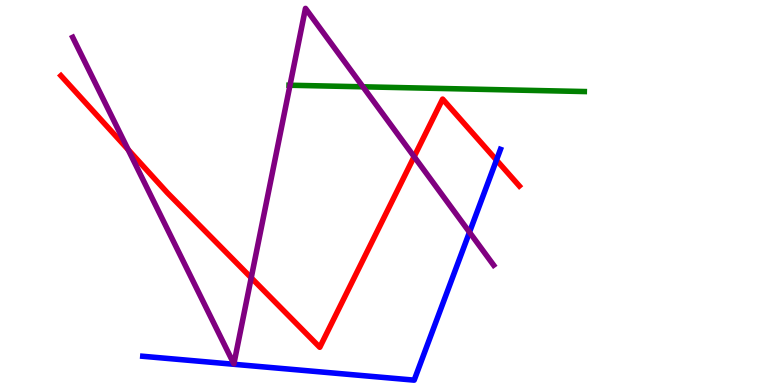[{'lines': ['blue', 'red'], 'intersections': [{'x': 6.41, 'y': 5.84}]}, {'lines': ['green', 'red'], 'intersections': []}, {'lines': ['purple', 'red'], 'intersections': [{'x': 1.65, 'y': 6.11}, {'x': 3.24, 'y': 2.78}, {'x': 5.34, 'y': 5.93}]}, {'lines': ['blue', 'green'], 'intersections': []}, {'lines': ['blue', 'purple'], 'intersections': [{'x': 6.06, 'y': 3.97}]}, {'lines': ['green', 'purple'], 'intersections': [{'x': 3.74, 'y': 7.79}, {'x': 4.68, 'y': 7.75}]}]